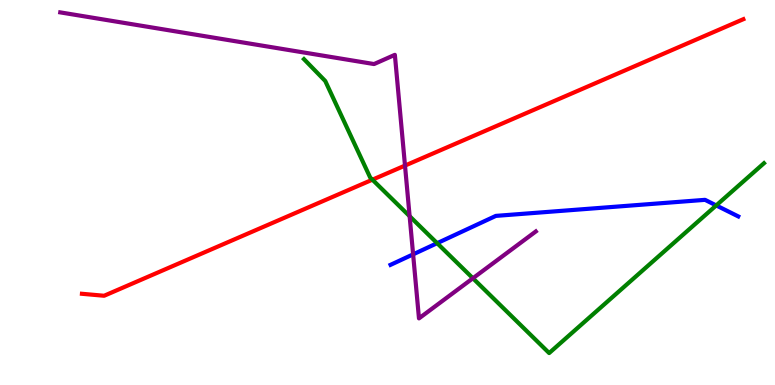[{'lines': ['blue', 'red'], 'intersections': []}, {'lines': ['green', 'red'], 'intersections': [{'x': 4.81, 'y': 5.33}]}, {'lines': ['purple', 'red'], 'intersections': [{'x': 5.23, 'y': 5.7}]}, {'lines': ['blue', 'green'], 'intersections': [{'x': 5.64, 'y': 3.68}, {'x': 9.24, 'y': 4.66}]}, {'lines': ['blue', 'purple'], 'intersections': [{'x': 5.33, 'y': 3.39}]}, {'lines': ['green', 'purple'], 'intersections': [{'x': 5.29, 'y': 4.38}, {'x': 6.1, 'y': 2.77}]}]